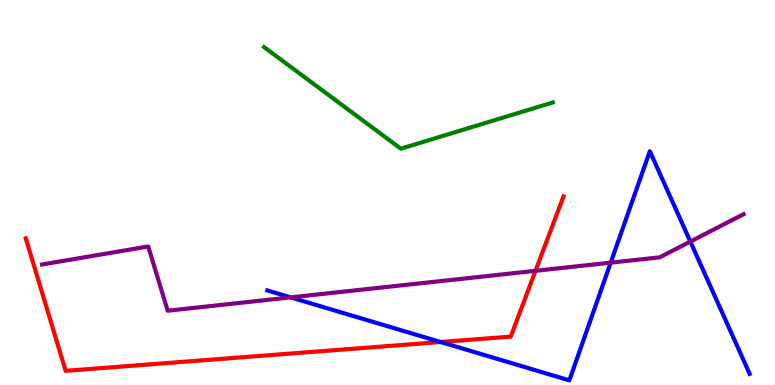[{'lines': ['blue', 'red'], 'intersections': [{'x': 5.69, 'y': 1.12}]}, {'lines': ['green', 'red'], 'intersections': []}, {'lines': ['purple', 'red'], 'intersections': [{'x': 6.91, 'y': 2.97}]}, {'lines': ['blue', 'green'], 'intersections': []}, {'lines': ['blue', 'purple'], 'intersections': [{'x': 3.75, 'y': 2.28}, {'x': 7.88, 'y': 3.18}, {'x': 8.91, 'y': 3.73}]}, {'lines': ['green', 'purple'], 'intersections': []}]